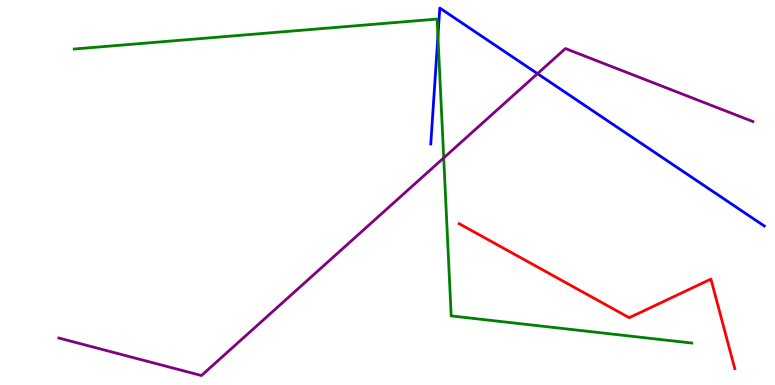[{'lines': ['blue', 'red'], 'intersections': []}, {'lines': ['green', 'red'], 'intersections': []}, {'lines': ['purple', 'red'], 'intersections': []}, {'lines': ['blue', 'green'], 'intersections': [{'x': 5.65, 'y': 9.06}]}, {'lines': ['blue', 'purple'], 'intersections': [{'x': 6.94, 'y': 8.09}]}, {'lines': ['green', 'purple'], 'intersections': [{'x': 5.73, 'y': 5.9}]}]